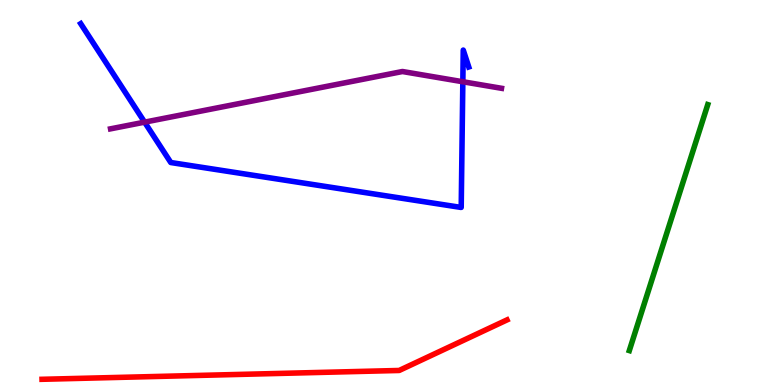[{'lines': ['blue', 'red'], 'intersections': []}, {'lines': ['green', 'red'], 'intersections': []}, {'lines': ['purple', 'red'], 'intersections': []}, {'lines': ['blue', 'green'], 'intersections': []}, {'lines': ['blue', 'purple'], 'intersections': [{'x': 1.87, 'y': 6.83}, {'x': 5.97, 'y': 7.88}]}, {'lines': ['green', 'purple'], 'intersections': []}]